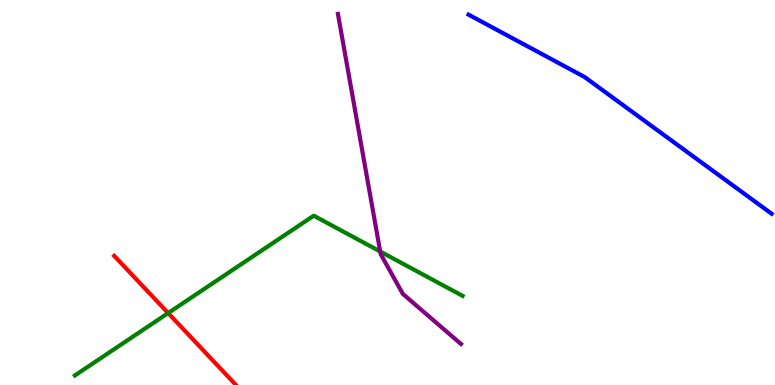[{'lines': ['blue', 'red'], 'intersections': []}, {'lines': ['green', 'red'], 'intersections': [{'x': 2.17, 'y': 1.87}]}, {'lines': ['purple', 'red'], 'intersections': []}, {'lines': ['blue', 'green'], 'intersections': []}, {'lines': ['blue', 'purple'], 'intersections': []}, {'lines': ['green', 'purple'], 'intersections': [{'x': 4.91, 'y': 3.47}]}]